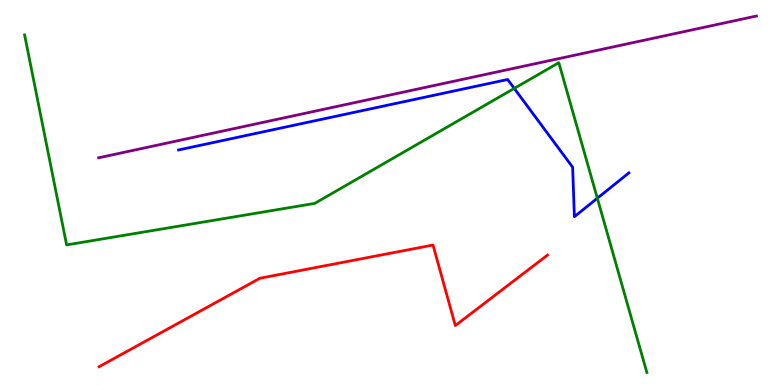[{'lines': ['blue', 'red'], 'intersections': []}, {'lines': ['green', 'red'], 'intersections': []}, {'lines': ['purple', 'red'], 'intersections': []}, {'lines': ['blue', 'green'], 'intersections': [{'x': 6.64, 'y': 7.7}, {'x': 7.71, 'y': 4.85}]}, {'lines': ['blue', 'purple'], 'intersections': []}, {'lines': ['green', 'purple'], 'intersections': []}]